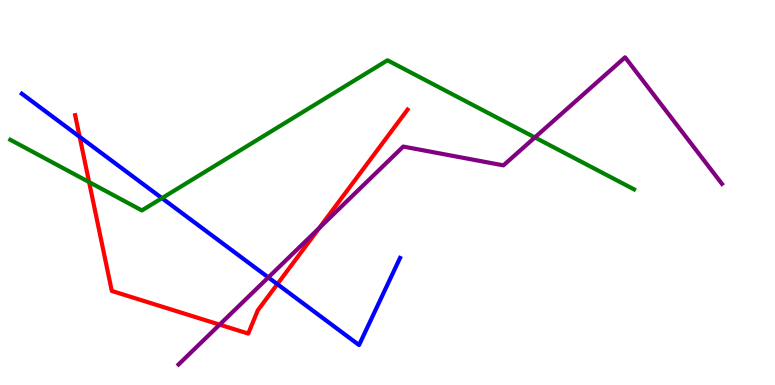[{'lines': ['blue', 'red'], 'intersections': [{'x': 1.03, 'y': 6.45}, {'x': 3.58, 'y': 2.62}]}, {'lines': ['green', 'red'], 'intersections': [{'x': 1.15, 'y': 5.27}]}, {'lines': ['purple', 'red'], 'intersections': [{'x': 2.83, 'y': 1.57}, {'x': 4.12, 'y': 4.08}]}, {'lines': ['blue', 'green'], 'intersections': [{'x': 2.09, 'y': 4.85}]}, {'lines': ['blue', 'purple'], 'intersections': [{'x': 3.46, 'y': 2.79}]}, {'lines': ['green', 'purple'], 'intersections': [{'x': 6.9, 'y': 6.43}]}]